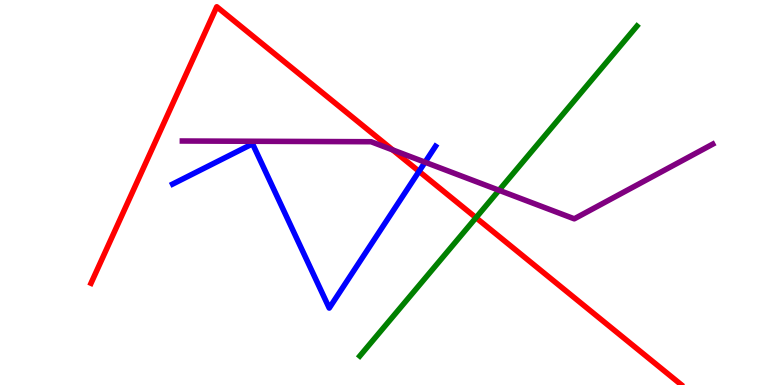[{'lines': ['blue', 'red'], 'intersections': [{'x': 5.41, 'y': 5.55}]}, {'lines': ['green', 'red'], 'intersections': [{'x': 6.14, 'y': 4.35}]}, {'lines': ['purple', 'red'], 'intersections': [{'x': 5.07, 'y': 6.11}]}, {'lines': ['blue', 'green'], 'intersections': []}, {'lines': ['blue', 'purple'], 'intersections': [{'x': 5.48, 'y': 5.79}]}, {'lines': ['green', 'purple'], 'intersections': [{'x': 6.44, 'y': 5.06}]}]